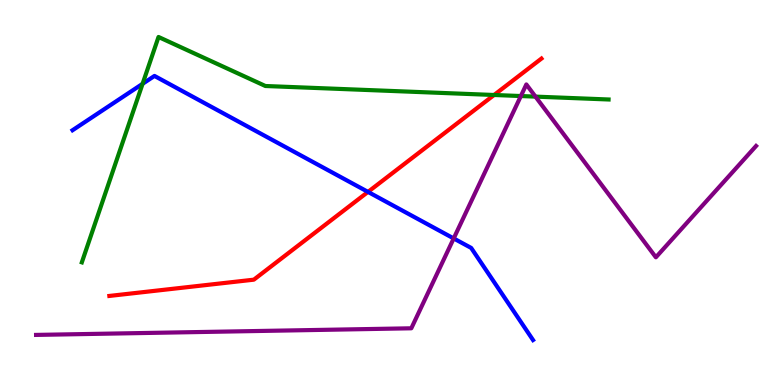[{'lines': ['blue', 'red'], 'intersections': [{'x': 4.75, 'y': 5.02}]}, {'lines': ['green', 'red'], 'intersections': [{'x': 6.38, 'y': 7.53}]}, {'lines': ['purple', 'red'], 'intersections': []}, {'lines': ['blue', 'green'], 'intersections': [{'x': 1.84, 'y': 7.82}]}, {'lines': ['blue', 'purple'], 'intersections': [{'x': 5.85, 'y': 3.81}]}, {'lines': ['green', 'purple'], 'intersections': [{'x': 6.72, 'y': 7.51}, {'x': 6.91, 'y': 7.49}]}]